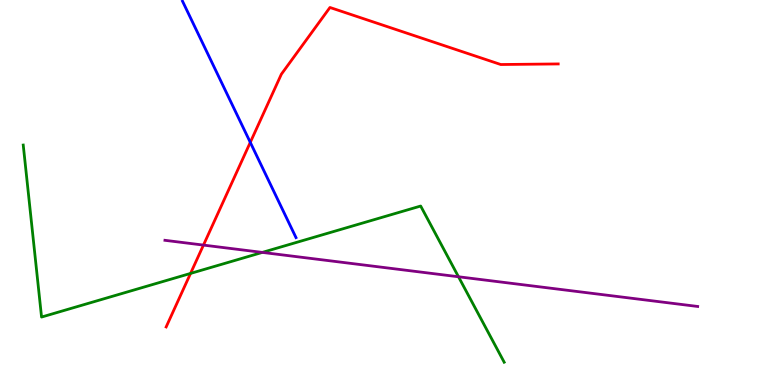[{'lines': ['blue', 'red'], 'intersections': [{'x': 3.23, 'y': 6.3}]}, {'lines': ['green', 'red'], 'intersections': [{'x': 2.46, 'y': 2.9}]}, {'lines': ['purple', 'red'], 'intersections': [{'x': 2.63, 'y': 3.63}]}, {'lines': ['blue', 'green'], 'intersections': []}, {'lines': ['blue', 'purple'], 'intersections': []}, {'lines': ['green', 'purple'], 'intersections': [{'x': 3.38, 'y': 3.44}, {'x': 5.92, 'y': 2.81}]}]